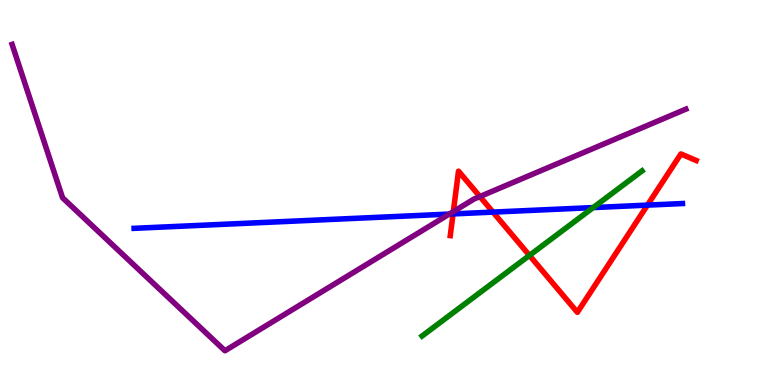[{'lines': ['blue', 'red'], 'intersections': [{'x': 5.85, 'y': 4.44}, {'x': 6.36, 'y': 4.49}, {'x': 8.35, 'y': 4.67}]}, {'lines': ['green', 'red'], 'intersections': [{'x': 6.83, 'y': 3.37}]}, {'lines': ['purple', 'red'], 'intersections': [{'x': 5.85, 'y': 4.5}, {'x': 6.19, 'y': 4.89}]}, {'lines': ['blue', 'green'], 'intersections': [{'x': 7.65, 'y': 4.61}]}, {'lines': ['blue', 'purple'], 'intersections': [{'x': 5.8, 'y': 4.44}]}, {'lines': ['green', 'purple'], 'intersections': []}]